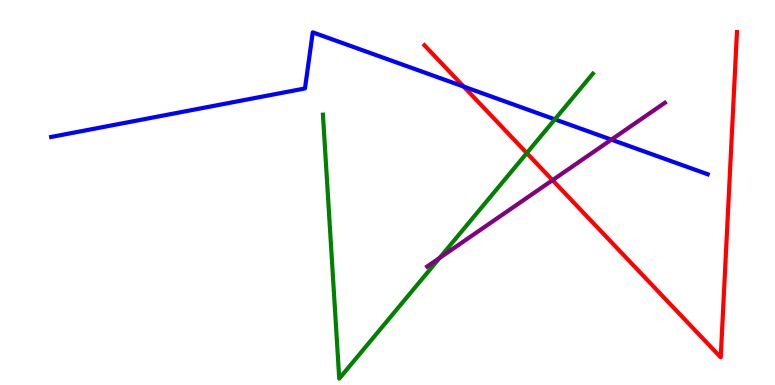[{'lines': ['blue', 'red'], 'intersections': [{'x': 5.98, 'y': 7.75}]}, {'lines': ['green', 'red'], 'intersections': [{'x': 6.8, 'y': 6.02}]}, {'lines': ['purple', 'red'], 'intersections': [{'x': 7.13, 'y': 5.32}]}, {'lines': ['blue', 'green'], 'intersections': [{'x': 7.16, 'y': 6.9}]}, {'lines': ['blue', 'purple'], 'intersections': [{'x': 7.89, 'y': 6.37}]}, {'lines': ['green', 'purple'], 'intersections': [{'x': 5.67, 'y': 3.3}]}]